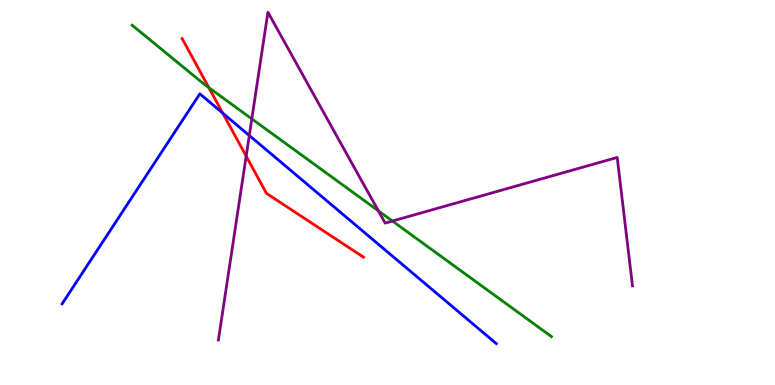[{'lines': ['blue', 'red'], 'intersections': [{'x': 2.87, 'y': 7.06}]}, {'lines': ['green', 'red'], 'intersections': [{'x': 2.7, 'y': 7.72}]}, {'lines': ['purple', 'red'], 'intersections': [{'x': 3.18, 'y': 5.94}]}, {'lines': ['blue', 'green'], 'intersections': []}, {'lines': ['blue', 'purple'], 'intersections': [{'x': 3.22, 'y': 6.48}]}, {'lines': ['green', 'purple'], 'intersections': [{'x': 3.25, 'y': 6.91}, {'x': 4.88, 'y': 4.53}, {'x': 5.06, 'y': 4.26}]}]